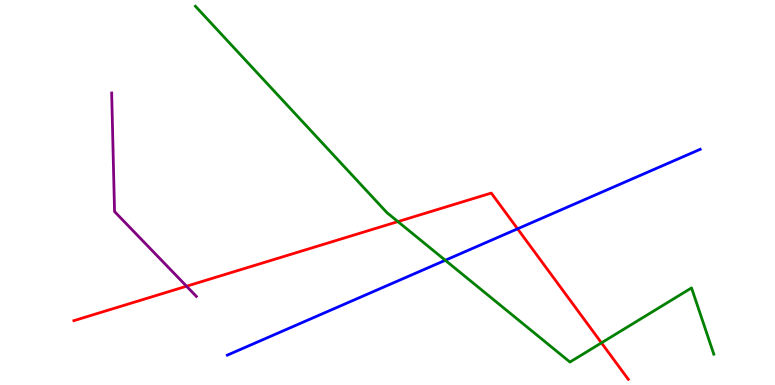[{'lines': ['blue', 'red'], 'intersections': [{'x': 6.68, 'y': 4.06}]}, {'lines': ['green', 'red'], 'intersections': [{'x': 5.13, 'y': 4.24}, {'x': 7.76, 'y': 1.09}]}, {'lines': ['purple', 'red'], 'intersections': [{'x': 2.41, 'y': 2.57}]}, {'lines': ['blue', 'green'], 'intersections': [{'x': 5.75, 'y': 3.24}]}, {'lines': ['blue', 'purple'], 'intersections': []}, {'lines': ['green', 'purple'], 'intersections': []}]